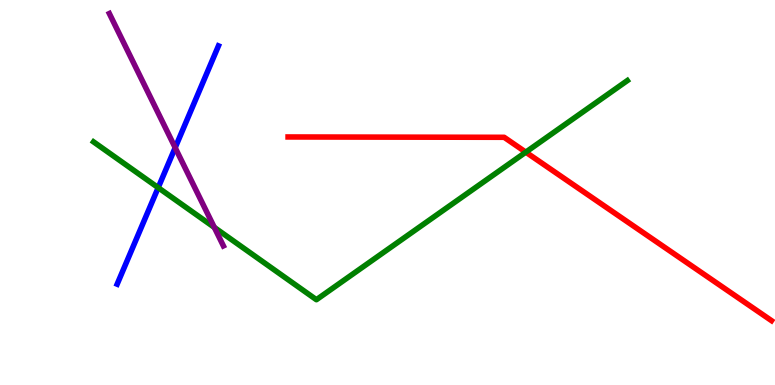[{'lines': ['blue', 'red'], 'intersections': []}, {'lines': ['green', 'red'], 'intersections': [{'x': 6.78, 'y': 6.05}]}, {'lines': ['purple', 'red'], 'intersections': []}, {'lines': ['blue', 'green'], 'intersections': [{'x': 2.04, 'y': 5.13}]}, {'lines': ['blue', 'purple'], 'intersections': [{'x': 2.26, 'y': 6.16}]}, {'lines': ['green', 'purple'], 'intersections': [{'x': 2.77, 'y': 4.09}]}]